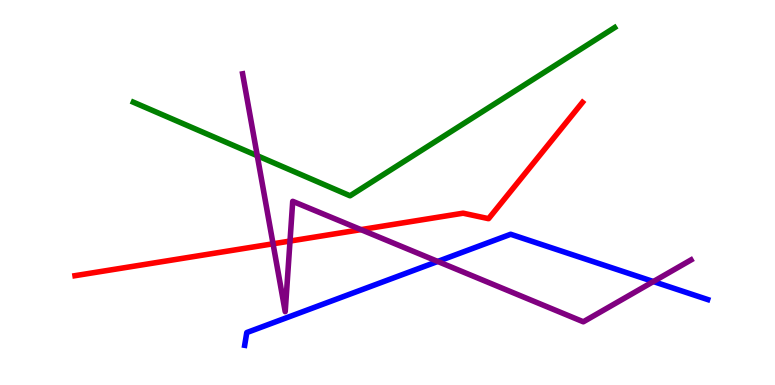[{'lines': ['blue', 'red'], 'intersections': []}, {'lines': ['green', 'red'], 'intersections': []}, {'lines': ['purple', 'red'], 'intersections': [{'x': 3.52, 'y': 3.67}, {'x': 3.74, 'y': 3.74}, {'x': 4.66, 'y': 4.04}]}, {'lines': ['blue', 'green'], 'intersections': []}, {'lines': ['blue', 'purple'], 'intersections': [{'x': 5.65, 'y': 3.21}, {'x': 8.43, 'y': 2.69}]}, {'lines': ['green', 'purple'], 'intersections': [{'x': 3.32, 'y': 5.96}]}]